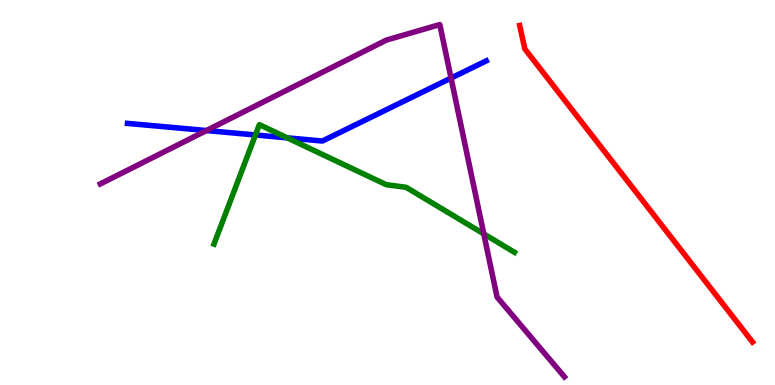[{'lines': ['blue', 'red'], 'intersections': []}, {'lines': ['green', 'red'], 'intersections': []}, {'lines': ['purple', 'red'], 'intersections': []}, {'lines': ['blue', 'green'], 'intersections': [{'x': 3.3, 'y': 6.49}, {'x': 3.71, 'y': 6.42}]}, {'lines': ['blue', 'purple'], 'intersections': [{'x': 2.66, 'y': 6.61}, {'x': 5.82, 'y': 7.97}]}, {'lines': ['green', 'purple'], 'intersections': [{'x': 6.24, 'y': 3.92}]}]